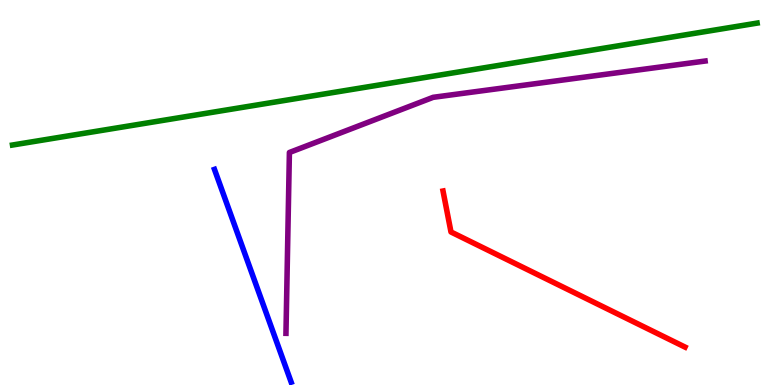[{'lines': ['blue', 'red'], 'intersections': []}, {'lines': ['green', 'red'], 'intersections': []}, {'lines': ['purple', 'red'], 'intersections': []}, {'lines': ['blue', 'green'], 'intersections': []}, {'lines': ['blue', 'purple'], 'intersections': []}, {'lines': ['green', 'purple'], 'intersections': []}]